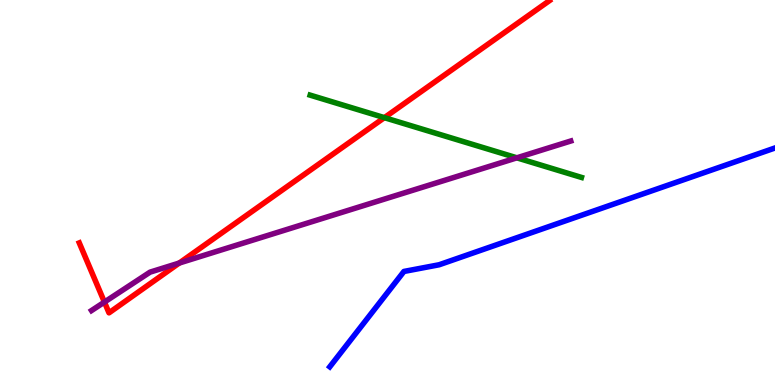[{'lines': ['blue', 'red'], 'intersections': []}, {'lines': ['green', 'red'], 'intersections': [{'x': 4.96, 'y': 6.94}]}, {'lines': ['purple', 'red'], 'intersections': [{'x': 1.35, 'y': 2.15}, {'x': 2.31, 'y': 3.17}]}, {'lines': ['blue', 'green'], 'intersections': []}, {'lines': ['blue', 'purple'], 'intersections': []}, {'lines': ['green', 'purple'], 'intersections': [{'x': 6.67, 'y': 5.9}]}]